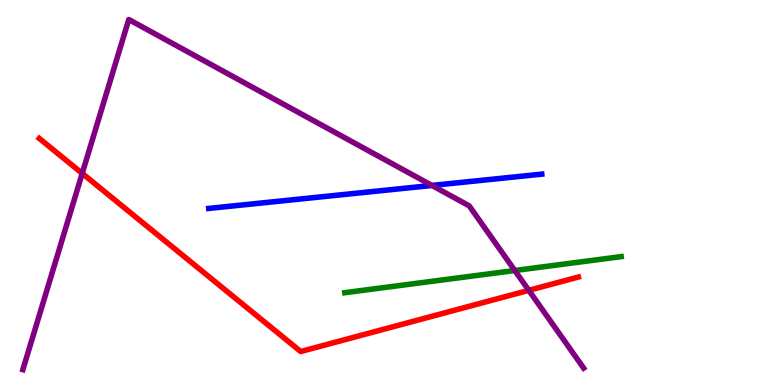[{'lines': ['blue', 'red'], 'intersections': []}, {'lines': ['green', 'red'], 'intersections': []}, {'lines': ['purple', 'red'], 'intersections': [{'x': 1.06, 'y': 5.5}, {'x': 6.82, 'y': 2.46}]}, {'lines': ['blue', 'green'], 'intersections': []}, {'lines': ['blue', 'purple'], 'intersections': [{'x': 5.57, 'y': 5.18}]}, {'lines': ['green', 'purple'], 'intersections': [{'x': 6.64, 'y': 2.97}]}]